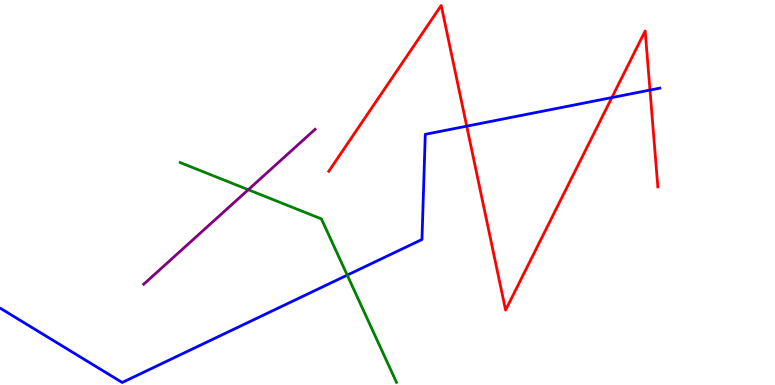[{'lines': ['blue', 'red'], 'intersections': [{'x': 6.02, 'y': 6.72}, {'x': 7.89, 'y': 7.47}, {'x': 8.39, 'y': 7.66}]}, {'lines': ['green', 'red'], 'intersections': []}, {'lines': ['purple', 'red'], 'intersections': []}, {'lines': ['blue', 'green'], 'intersections': [{'x': 4.48, 'y': 2.85}]}, {'lines': ['blue', 'purple'], 'intersections': []}, {'lines': ['green', 'purple'], 'intersections': [{'x': 3.2, 'y': 5.07}]}]